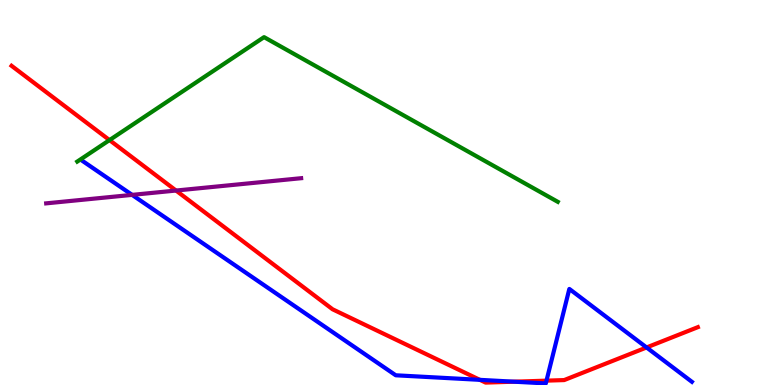[{'lines': ['blue', 'red'], 'intersections': [{'x': 6.19, 'y': 0.134}, {'x': 6.63, 'y': 0.086}, {'x': 7.05, 'y': 0.113}, {'x': 8.34, 'y': 0.975}]}, {'lines': ['green', 'red'], 'intersections': [{'x': 1.41, 'y': 6.36}]}, {'lines': ['purple', 'red'], 'intersections': [{'x': 2.27, 'y': 5.05}]}, {'lines': ['blue', 'green'], 'intersections': []}, {'lines': ['blue', 'purple'], 'intersections': [{'x': 1.7, 'y': 4.94}]}, {'lines': ['green', 'purple'], 'intersections': []}]